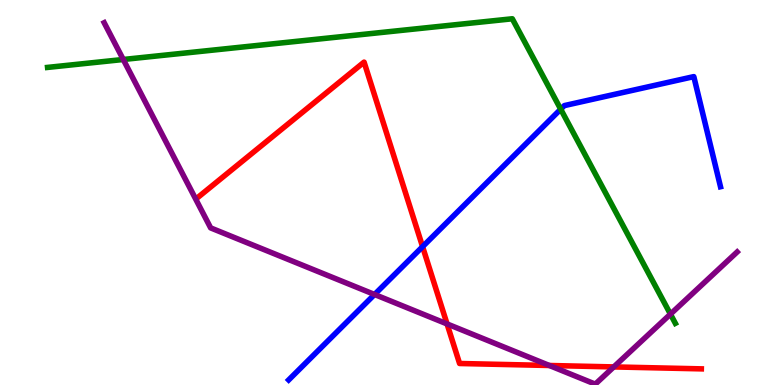[{'lines': ['blue', 'red'], 'intersections': [{'x': 5.45, 'y': 3.59}]}, {'lines': ['green', 'red'], 'intersections': []}, {'lines': ['purple', 'red'], 'intersections': [{'x': 5.77, 'y': 1.59}, {'x': 7.09, 'y': 0.507}, {'x': 7.92, 'y': 0.47}]}, {'lines': ['blue', 'green'], 'intersections': [{'x': 7.23, 'y': 7.16}]}, {'lines': ['blue', 'purple'], 'intersections': [{'x': 4.83, 'y': 2.35}]}, {'lines': ['green', 'purple'], 'intersections': [{'x': 1.59, 'y': 8.45}, {'x': 8.65, 'y': 1.84}]}]